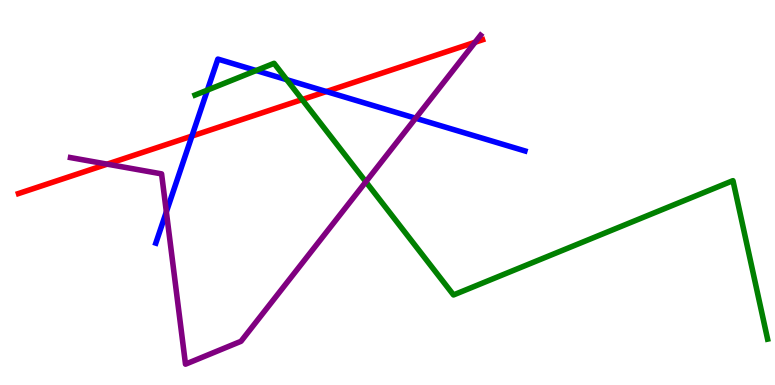[{'lines': ['blue', 'red'], 'intersections': [{'x': 2.48, 'y': 6.47}, {'x': 4.21, 'y': 7.62}]}, {'lines': ['green', 'red'], 'intersections': [{'x': 3.9, 'y': 7.41}]}, {'lines': ['purple', 'red'], 'intersections': [{'x': 1.38, 'y': 5.74}, {'x': 6.13, 'y': 8.9}]}, {'lines': ['blue', 'green'], 'intersections': [{'x': 2.68, 'y': 7.66}, {'x': 3.3, 'y': 8.17}, {'x': 3.7, 'y': 7.93}]}, {'lines': ['blue', 'purple'], 'intersections': [{'x': 2.15, 'y': 4.5}, {'x': 5.36, 'y': 6.93}]}, {'lines': ['green', 'purple'], 'intersections': [{'x': 4.72, 'y': 5.28}]}]